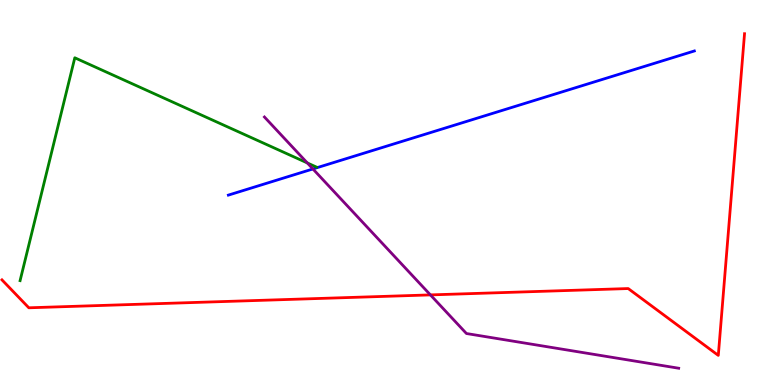[{'lines': ['blue', 'red'], 'intersections': []}, {'lines': ['green', 'red'], 'intersections': []}, {'lines': ['purple', 'red'], 'intersections': [{'x': 5.55, 'y': 2.34}]}, {'lines': ['blue', 'green'], 'intersections': []}, {'lines': ['blue', 'purple'], 'intersections': [{'x': 4.04, 'y': 5.61}]}, {'lines': ['green', 'purple'], 'intersections': [{'x': 3.96, 'y': 5.77}]}]